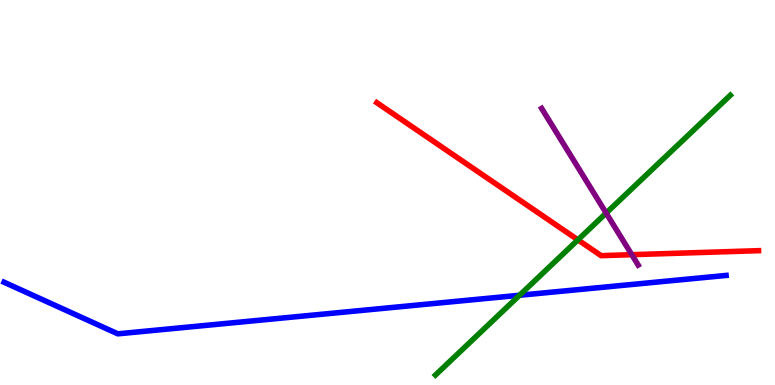[{'lines': ['blue', 'red'], 'intersections': []}, {'lines': ['green', 'red'], 'intersections': [{'x': 7.46, 'y': 3.77}]}, {'lines': ['purple', 'red'], 'intersections': [{'x': 8.15, 'y': 3.38}]}, {'lines': ['blue', 'green'], 'intersections': [{'x': 6.7, 'y': 2.33}]}, {'lines': ['blue', 'purple'], 'intersections': []}, {'lines': ['green', 'purple'], 'intersections': [{'x': 7.82, 'y': 4.47}]}]